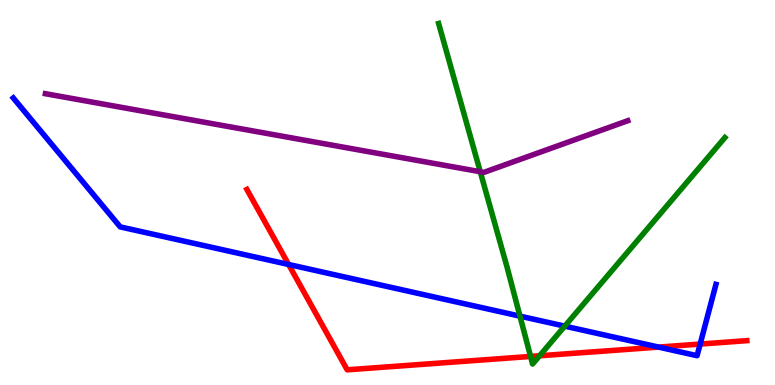[{'lines': ['blue', 'red'], 'intersections': [{'x': 3.72, 'y': 3.13}, {'x': 8.5, 'y': 0.985}, {'x': 9.03, 'y': 1.06}]}, {'lines': ['green', 'red'], 'intersections': [{'x': 6.85, 'y': 0.742}, {'x': 6.96, 'y': 0.759}]}, {'lines': ['purple', 'red'], 'intersections': []}, {'lines': ['blue', 'green'], 'intersections': [{'x': 6.71, 'y': 1.79}, {'x': 7.29, 'y': 1.53}]}, {'lines': ['blue', 'purple'], 'intersections': []}, {'lines': ['green', 'purple'], 'intersections': [{'x': 6.2, 'y': 5.54}]}]